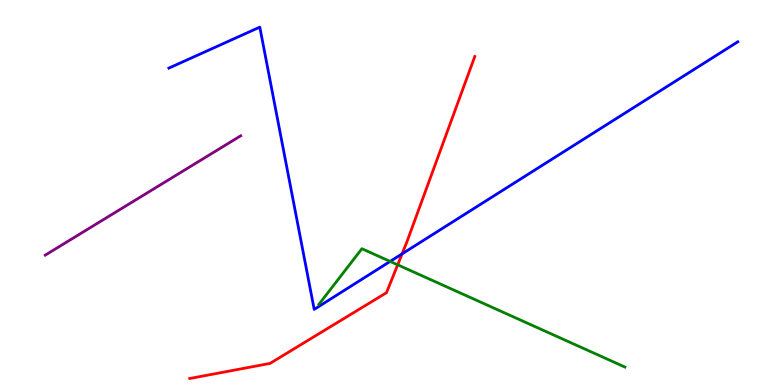[{'lines': ['blue', 'red'], 'intersections': [{'x': 5.19, 'y': 3.41}]}, {'lines': ['green', 'red'], 'intersections': [{'x': 5.13, 'y': 3.12}]}, {'lines': ['purple', 'red'], 'intersections': []}, {'lines': ['blue', 'green'], 'intersections': [{'x': 5.03, 'y': 3.21}]}, {'lines': ['blue', 'purple'], 'intersections': []}, {'lines': ['green', 'purple'], 'intersections': []}]